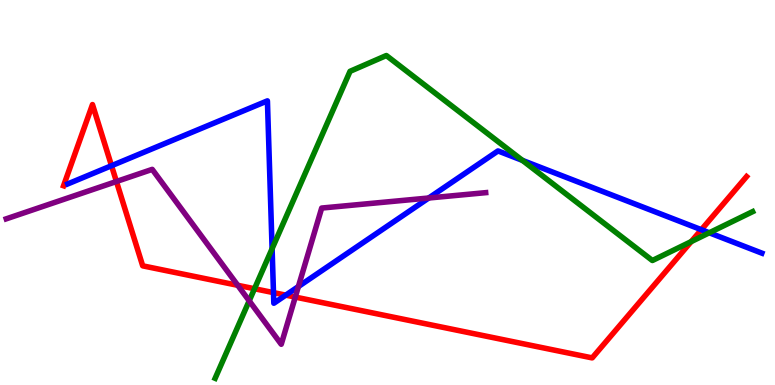[{'lines': ['blue', 'red'], 'intersections': [{'x': 1.44, 'y': 5.7}, {'x': 3.53, 'y': 2.4}, {'x': 3.69, 'y': 2.33}, {'x': 9.05, 'y': 4.03}]}, {'lines': ['green', 'red'], 'intersections': [{'x': 3.28, 'y': 2.5}, {'x': 8.92, 'y': 3.73}]}, {'lines': ['purple', 'red'], 'intersections': [{'x': 1.5, 'y': 5.29}, {'x': 3.07, 'y': 2.59}, {'x': 3.81, 'y': 2.28}]}, {'lines': ['blue', 'green'], 'intersections': [{'x': 3.51, 'y': 3.54}, {'x': 6.74, 'y': 5.83}, {'x': 9.15, 'y': 3.95}]}, {'lines': ['blue', 'purple'], 'intersections': [{'x': 3.85, 'y': 2.56}, {'x': 5.53, 'y': 4.86}]}, {'lines': ['green', 'purple'], 'intersections': [{'x': 3.22, 'y': 2.19}]}]